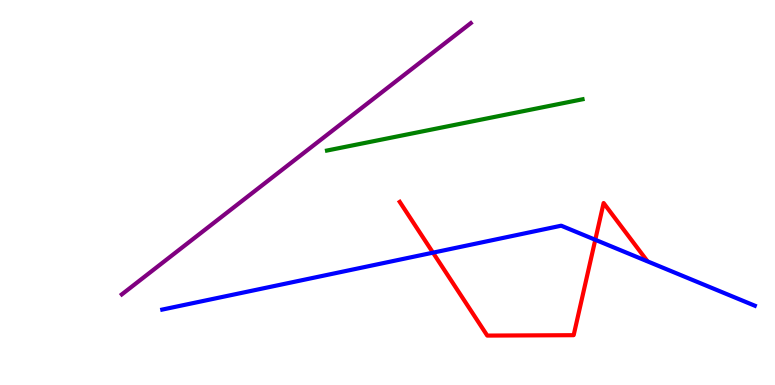[{'lines': ['blue', 'red'], 'intersections': [{'x': 5.59, 'y': 3.44}, {'x': 7.68, 'y': 3.77}]}, {'lines': ['green', 'red'], 'intersections': []}, {'lines': ['purple', 'red'], 'intersections': []}, {'lines': ['blue', 'green'], 'intersections': []}, {'lines': ['blue', 'purple'], 'intersections': []}, {'lines': ['green', 'purple'], 'intersections': []}]